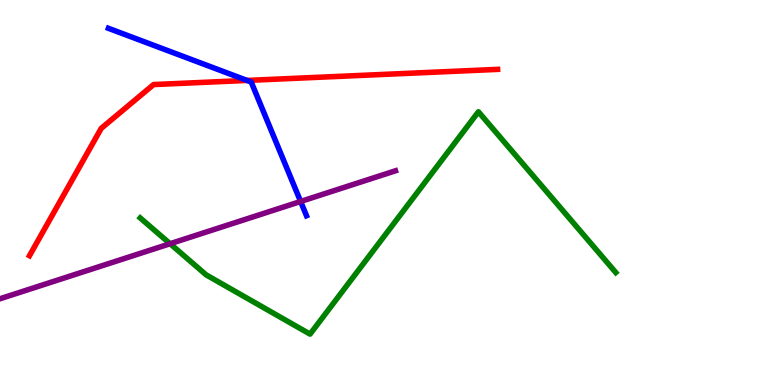[{'lines': ['blue', 'red'], 'intersections': [{'x': 3.19, 'y': 7.91}]}, {'lines': ['green', 'red'], 'intersections': []}, {'lines': ['purple', 'red'], 'intersections': []}, {'lines': ['blue', 'green'], 'intersections': []}, {'lines': ['blue', 'purple'], 'intersections': [{'x': 3.88, 'y': 4.77}]}, {'lines': ['green', 'purple'], 'intersections': [{'x': 2.19, 'y': 3.67}]}]